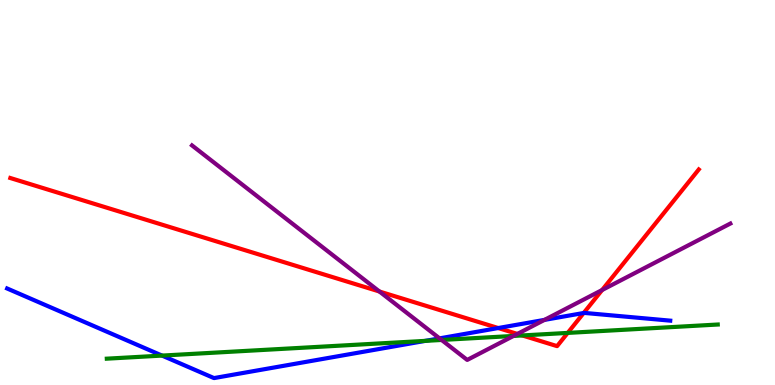[{'lines': ['blue', 'red'], 'intersections': [{'x': 6.43, 'y': 1.48}, {'x': 7.53, 'y': 1.87}]}, {'lines': ['green', 'red'], 'intersections': [{'x': 6.74, 'y': 1.29}, {'x': 7.33, 'y': 1.35}]}, {'lines': ['purple', 'red'], 'intersections': [{'x': 4.9, 'y': 2.43}, {'x': 6.68, 'y': 1.33}, {'x': 7.77, 'y': 2.47}]}, {'lines': ['blue', 'green'], 'intersections': [{'x': 2.09, 'y': 0.764}, {'x': 5.49, 'y': 1.15}]}, {'lines': ['blue', 'purple'], 'intersections': [{'x': 5.67, 'y': 1.21}, {'x': 7.03, 'y': 1.69}]}, {'lines': ['green', 'purple'], 'intersections': [{'x': 5.7, 'y': 1.17}, {'x': 6.63, 'y': 1.27}]}]